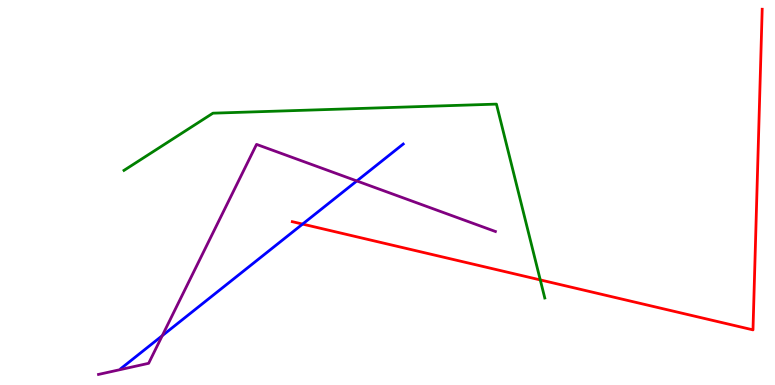[{'lines': ['blue', 'red'], 'intersections': [{'x': 3.9, 'y': 4.18}]}, {'lines': ['green', 'red'], 'intersections': [{'x': 6.97, 'y': 2.73}]}, {'lines': ['purple', 'red'], 'intersections': []}, {'lines': ['blue', 'green'], 'intersections': []}, {'lines': ['blue', 'purple'], 'intersections': [{'x': 2.09, 'y': 1.28}, {'x': 4.6, 'y': 5.3}]}, {'lines': ['green', 'purple'], 'intersections': []}]